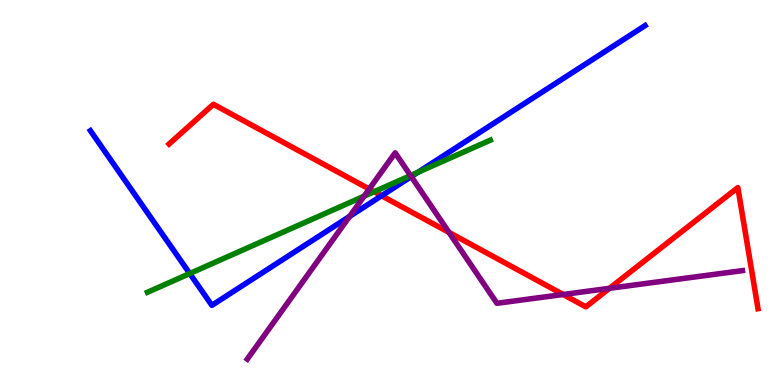[{'lines': ['blue', 'red'], 'intersections': [{'x': 4.92, 'y': 4.92}]}, {'lines': ['green', 'red'], 'intersections': [{'x': 4.83, 'y': 5.02}]}, {'lines': ['purple', 'red'], 'intersections': [{'x': 4.76, 'y': 5.09}, {'x': 5.79, 'y': 3.96}, {'x': 7.27, 'y': 2.35}, {'x': 7.86, 'y': 2.51}]}, {'lines': ['blue', 'green'], 'intersections': [{'x': 2.45, 'y': 2.9}, {'x': 5.39, 'y': 5.52}]}, {'lines': ['blue', 'purple'], 'intersections': [{'x': 4.51, 'y': 4.38}, {'x': 5.31, 'y': 5.41}]}, {'lines': ['green', 'purple'], 'intersections': [{'x': 4.7, 'y': 4.9}, {'x': 5.3, 'y': 5.44}]}]